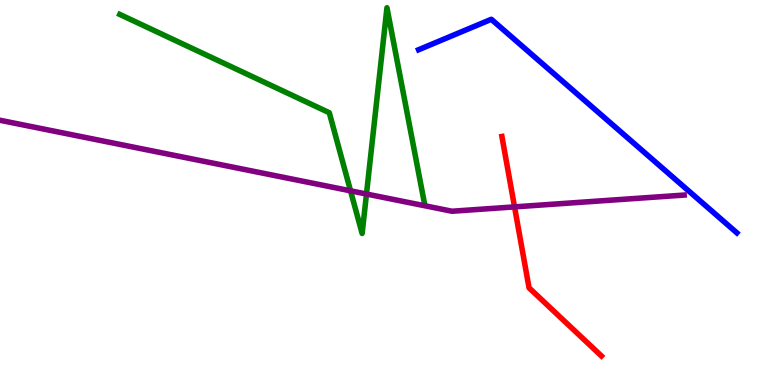[{'lines': ['blue', 'red'], 'intersections': []}, {'lines': ['green', 'red'], 'intersections': []}, {'lines': ['purple', 'red'], 'intersections': [{'x': 6.64, 'y': 4.63}]}, {'lines': ['blue', 'green'], 'intersections': []}, {'lines': ['blue', 'purple'], 'intersections': []}, {'lines': ['green', 'purple'], 'intersections': [{'x': 4.52, 'y': 5.04}, {'x': 4.73, 'y': 4.96}]}]